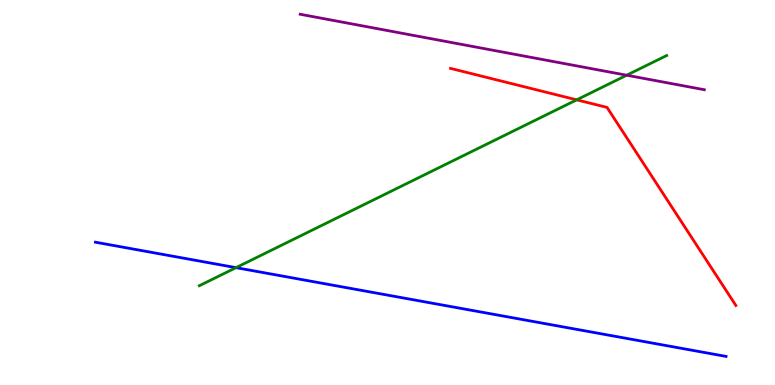[{'lines': ['blue', 'red'], 'intersections': []}, {'lines': ['green', 'red'], 'intersections': [{'x': 7.44, 'y': 7.41}]}, {'lines': ['purple', 'red'], 'intersections': []}, {'lines': ['blue', 'green'], 'intersections': [{'x': 3.05, 'y': 3.05}]}, {'lines': ['blue', 'purple'], 'intersections': []}, {'lines': ['green', 'purple'], 'intersections': [{'x': 8.09, 'y': 8.05}]}]